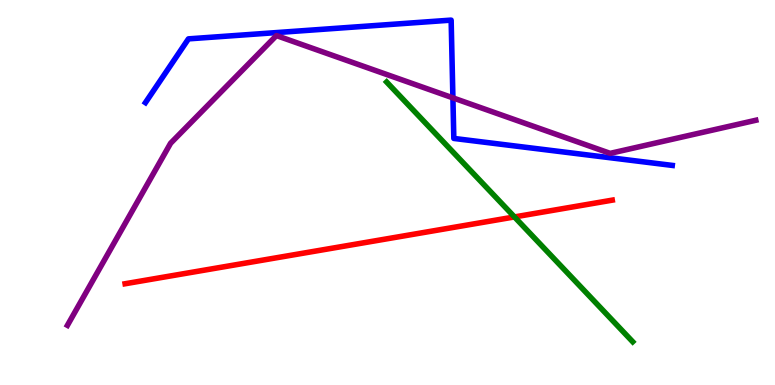[{'lines': ['blue', 'red'], 'intersections': []}, {'lines': ['green', 'red'], 'intersections': [{'x': 6.64, 'y': 4.37}]}, {'lines': ['purple', 'red'], 'intersections': []}, {'lines': ['blue', 'green'], 'intersections': []}, {'lines': ['blue', 'purple'], 'intersections': [{'x': 5.84, 'y': 7.46}]}, {'lines': ['green', 'purple'], 'intersections': []}]